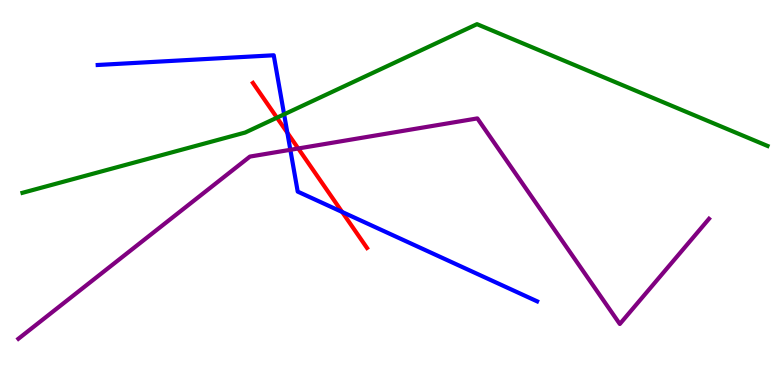[{'lines': ['blue', 'red'], 'intersections': [{'x': 3.71, 'y': 6.55}, {'x': 4.41, 'y': 4.49}]}, {'lines': ['green', 'red'], 'intersections': [{'x': 3.57, 'y': 6.94}]}, {'lines': ['purple', 'red'], 'intersections': [{'x': 3.85, 'y': 6.14}]}, {'lines': ['blue', 'green'], 'intersections': [{'x': 3.67, 'y': 7.03}]}, {'lines': ['blue', 'purple'], 'intersections': [{'x': 3.75, 'y': 6.11}]}, {'lines': ['green', 'purple'], 'intersections': []}]